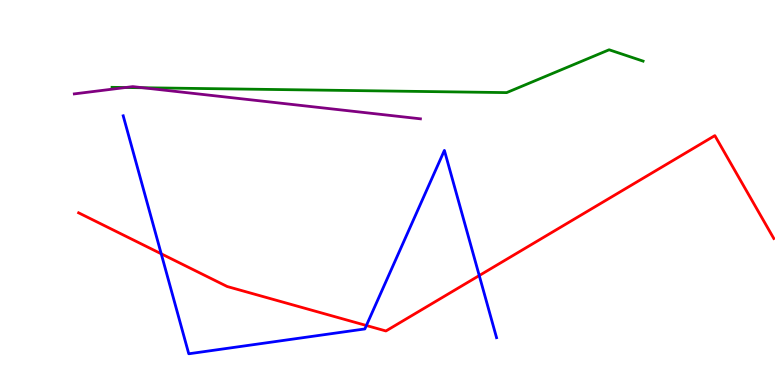[{'lines': ['blue', 'red'], 'intersections': [{'x': 2.08, 'y': 3.41}, {'x': 4.73, 'y': 1.55}, {'x': 6.18, 'y': 2.84}]}, {'lines': ['green', 'red'], 'intersections': []}, {'lines': ['purple', 'red'], 'intersections': []}, {'lines': ['blue', 'green'], 'intersections': []}, {'lines': ['blue', 'purple'], 'intersections': []}, {'lines': ['green', 'purple'], 'intersections': [{'x': 1.62, 'y': 7.73}, {'x': 1.84, 'y': 7.72}]}]